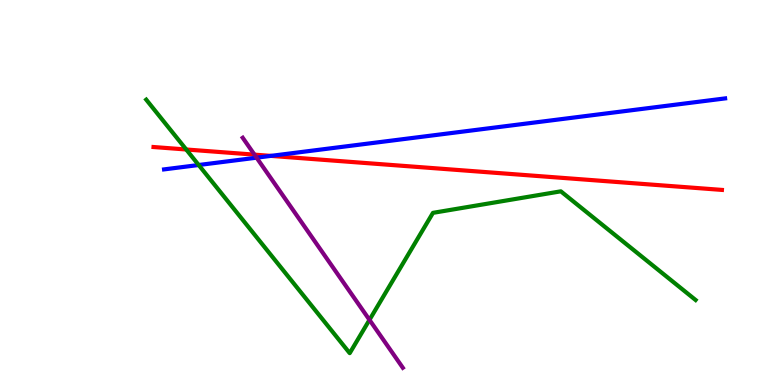[{'lines': ['blue', 'red'], 'intersections': [{'x': 3.5, 'y': 5.95}]}, {'lines': ['green', 'red'], 'intersections': [{'x': 2.4, 'y': 6.12}]}, {'lines': ['purple', 'red'], 'intersections': [{'x': 3.28, 'y': 5.98}]}, {'lines': ['blue', 'green'], 'intersections': [{'x': 2.56, 'y': 5.71}]}, {'lines': ['blue', 'purple'], 'intersections': [{'x': 3.31, 'y': 5.9}]}, {'lines': ['green', 'purple'], 'intersections': [{'x': 4.77, 'y': 1.69}]}]